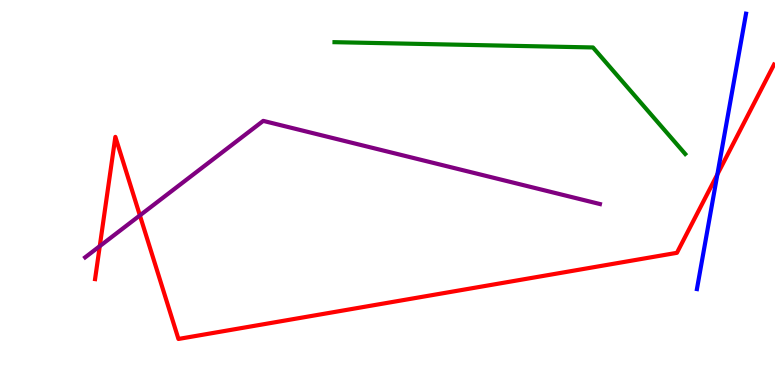[{'lines': ['blue', 'red'], 'intersections': [{'x': 9.26, 'y': 5.47}]}, {'lines': ['green', 'red'], 'intersections': []}, {'lines': ['purple', 'red'], 'intersections': [{'x': 1.29, 'y': 3.61}, {'x': 1.8, 'y': 4.4}]}, {'lines': ['blue', 'green'], 'intersections': []}, {'lines': ['blue', 'purple'], 'intersections': []}, {'lines': ['green', 'purple'], 'intersections': []}]